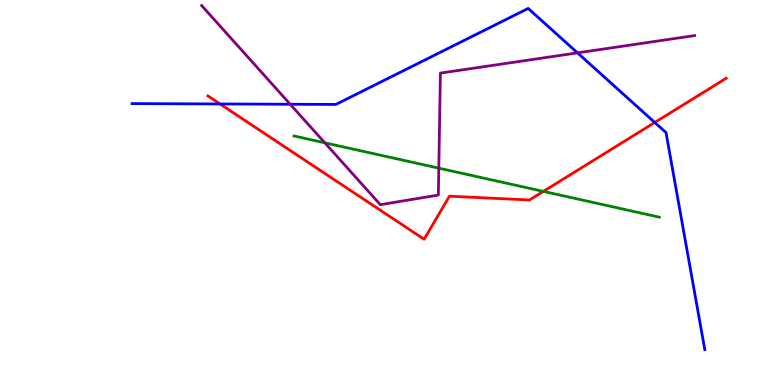[{'lines': ['blue', 'red'], 'intersections': [{'x': 2.84, 'y': 7.3}, {'x': 8.45, 'y': 6.82}]}, {'lines': ['green', 'red'], 'intersections': [{'x': 7.01, 'y': 5.03}]}, {'lines': ['purple', 'red'], 'intersections': []}, {'lines': ['blue', 'green'], 'intersections': []}, {'lines': ['blue', 'purple'], 'intersections': [{'x': 3.74, 'y': 7.29}, {'x': 7.45, 'y': 8.63}]}, {'lines': ['green', 'purple'], 'intersections': [{'x': 4.19, 'y': 6.29}, {'x': 5.66, 'y': 5.63}]}]